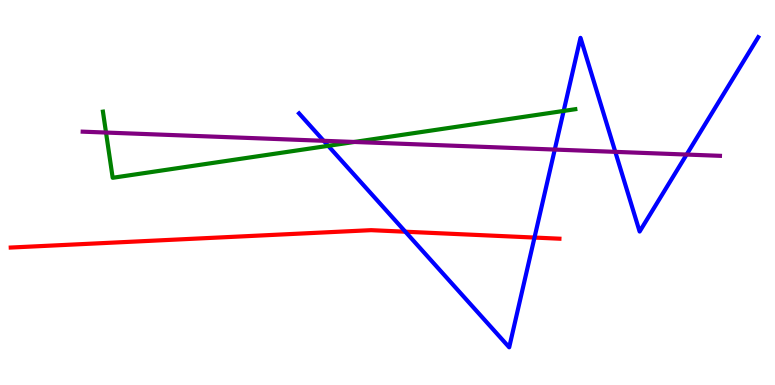[{'lines': ['blue', 'red'], 'intersections': [{'x': 5.23, 'y': 3.98}, {'x': 6.9, 'y': 3.83}]}, {'lines': ['green', 'red'], 'intersections': []}, {'lines': ['purple', 'red'], 'intersections': []}, {'lines': ['blue', 'green'], 'intersections': [{'x': 4.23, 'y': 6.21}, {'x': 7.27, 'y': 7.12}]}, {'lines': ['blue', 'purple'], 'intersections': [{'x': 4.18, 'y': 6.34}, {'x': 7.16, 'y': 6.12}, {'x': 7.94, 'y': 6.06}, {'x': 8.86, 'y': 5.99}]}, {'lines': ['green', 'purple'], 'intersections': [{'x': 1.37, 'y': 6.56}, {'x': 4.57, 'y': 6.31}]}]